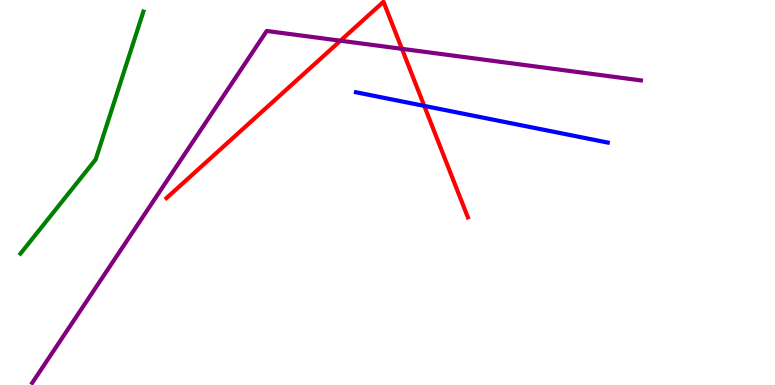[{'lines': ['blue', 'red'], 'intersections': [{'x': 5.47, 'y': 7.25}]}, {'lines': ['green', 'red'], 'intersections': []}, {'lines': ['purple', 'red'], 'intersections': [{'x': 4.39, 'y': 8.94}, {'x': 5.19, 'y': 8.73}]}, {'lines': ['blue', 'green'], 'intersections': []}, {'lines': ['blue', 'purple'], 'intersections': []}, {'lines': ['green', 'purple'], 'intersections': []}]